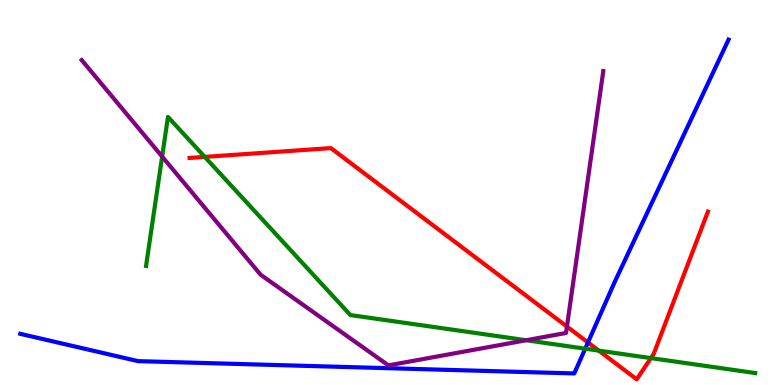[{'lines': ['blue', 'red'], 'intersections': [{'x': 7.59, 'y': 1.11}]}, {'lines': ['green', 'red'], 'intersections': [{'x': 2.64, 'y': 5.92}, {'x': 7.73, 'y': 0.892}, {'x': 8.4, 'y': 0.699}]}, {'lines': ['purple', 'red'], 'intersections': [{'x': 7.32, 'y': 1.52}]}, {'lines': ['blue', 'green'], 'intersections': [{'x': 7.55, 'y': 0.943}]}, {'lines': ['blue', 'purple'], 'intersections': []}, {'lines': ['green', 'purple'], 'intersections': [{'x': 2.09, 'y': 5.93}, {'x': 6.79, 'y': 1.16}]}]